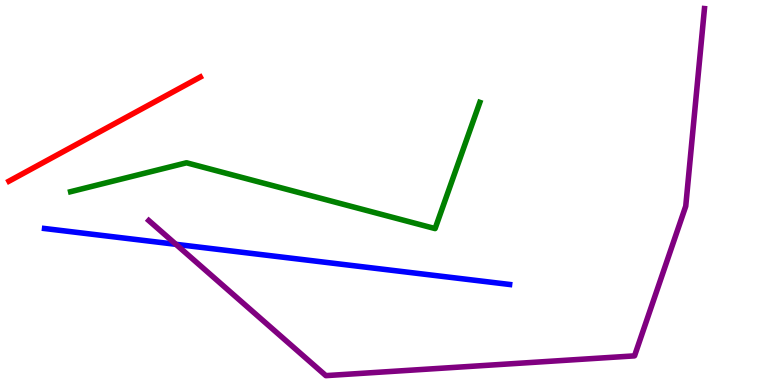[{'lines': ['blue', 'red'], 'intersections': []}, {'lines': ['green', 'red'], 'intersections': []}, {'lines': ['purple', 'red'], 'intersections': []}, {'lines': ['blue', 'green'], 'intersections': []}, {'lines': ['blue', 'purple'], 'intersections': [{'x': 2.27, 'y': 3.65}]}, {'lines': ['green', 'purple'], 'intersections': []}]